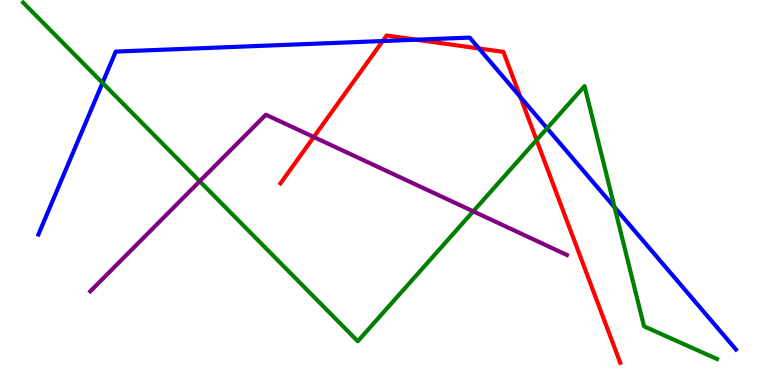[{'lines': ['blue', 'red'], 'intersections': [{'x': 4.94, 'y': 8.93}, {'x': 5.37, 'y': 8.97}, {'x': 6.18, 'y': 8.74}, {'x': 6.71, 'y': 7.48}]}, {'lines': ['green', 'red'], 'intersections': [{'x': 6.92, 'y': 6.36}]}, {'lines': ['purple', 'red'], 'intersections': [{'x': 4.05, 'y': 6.44}]}, {'lines': ['blue', 'green'], 'intersections': [{'x': 1.32, 'y': 7.85}, {'x': 7.06, 'y': 6.67}, {'x': 7.93, 'y': 4.61}]}, {'lines': ['blue', 'purple'], 'intersections': []}, {'lines': ['green', 'purple'], 'intersections': [{'x': 2.58, 'y': 5.29}, {'x': 6.11, 'y': 4.51}]}]